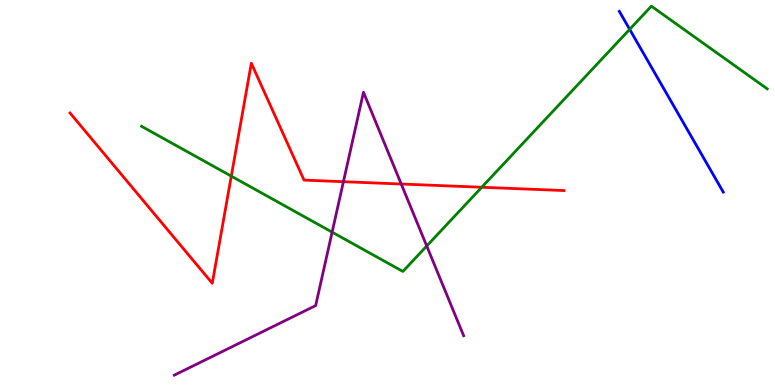[{'lines': ['blue', 'red'], 'intersections': []}, {'lines': ['green', 'red'], 'intersections': [{'x': 2.98, 'y': 5.42}, {'x': 6.22, 'y': 5.14}]}, {'lines': ['purple', 'red'], 'intersections': [{'x': 4.43, 'y': 5.28}, {'x': 5.18, 'y': 5.22}]}, {'lines': ['blue', 'green'], 'intersections': [{'x': 8.12, 'y': 9.24}]}, {'lines': ['blue', 'purple'], 'intersections': []}, {'lines': ['green', 'purple'], 'intersections': [{'x': 4.29, 'y': 3.97}, {'x': 5.51, 'y': 3.61}]}]